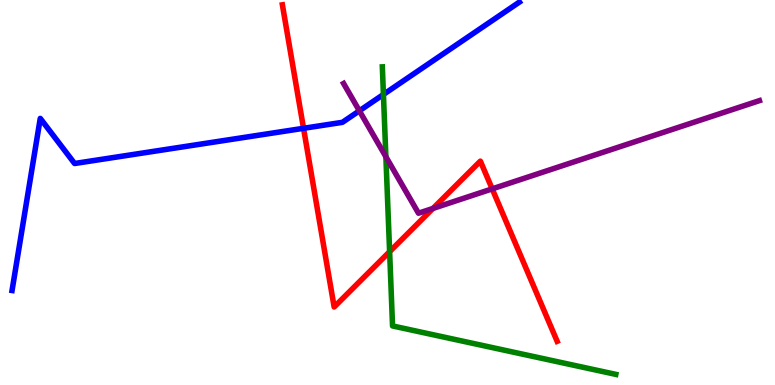[{'lines': ['blue', 'red'], 'intersections': [{'x': 3.92, 'y': 6.67}]}, {'lines': ['green', 'red'], 'intersections': [{'x': 5.03, 'y': 3.46}]}, {'lines': ['purple', 'red'], 'intersections': [{'x': 5.59, 'y': 4.59}, {'x': 6.35, 'y': 5.09}]}, {'lines': ['blue', 'green'], 'intersections': [{'x': 4.95, 'y': 7.55}]}, {'lines': ['blue', 'purple'], 'intersections': [{'x': 4.64, 'y': 7.12}]}, {'lines': ['green', 'purple'], 'intersections': [{'x': 4.98, 'y': 5.93}]}]